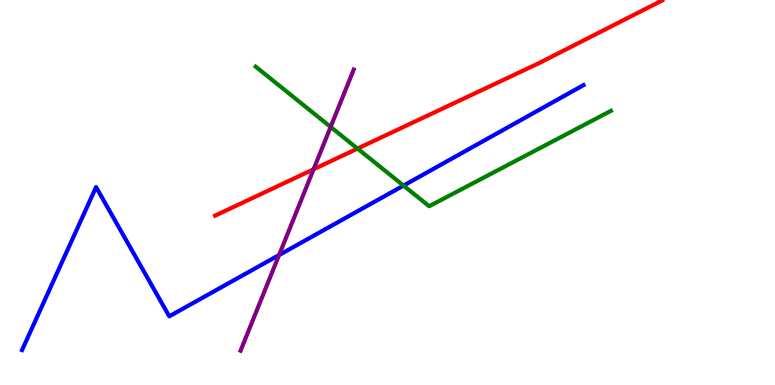[{'lines': ['blue', 'red'], 'intersections': []}, {'lines': ['green', 'red'], 'intersections': [{'x': 4.61, 'y': 6.14}]}, {'lines': ['purple', 'red'], 'intersections': [{'x': 4.05, 'y': 5.6}]}, {'lines': ['blue', 'green'], 'intersections': [{'x': 5.21, 'y': 5.18}]}, {'lines': ['blue', 'purple'], 'intersections': [{'x': 3.6, 'y': 3.38}]}, {'lines': ['green', 'purple'], 'intersections': [{'x': 4.27, 'y': 6.7}]}]